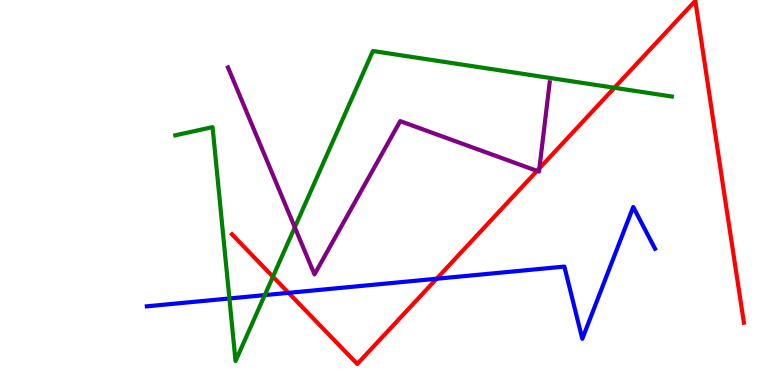[{'lines': ['blue', 'red'], 'intersections': [{'x': 3.72, 'y': 2.39}, {'x': 5.63, 'y': 2.76}]}, {'lines': ['green', 'red'], 'intersections': [{'x': 3.52, 'y': 2.81}, {'x': 7.93, 'y': 7.72}]}, {'lines': ['purple', 'red'], 'intersections': [{'x': 6.93, 'y': 5.56}, {'x': 6.96, 'y': 5.63}]}, {'lines': ['blue', 'green'], 'intersections': [{'x': 2.96, 'y': 2.25}, {'x': 3.42, 'y': 2.33}]}, {'lines': ['blue', 'purple'], 'intersections': []}, {'lines': ['green', 'purple'], 'intersections': [{'x': 3.8, 'y': 4.1}]}]